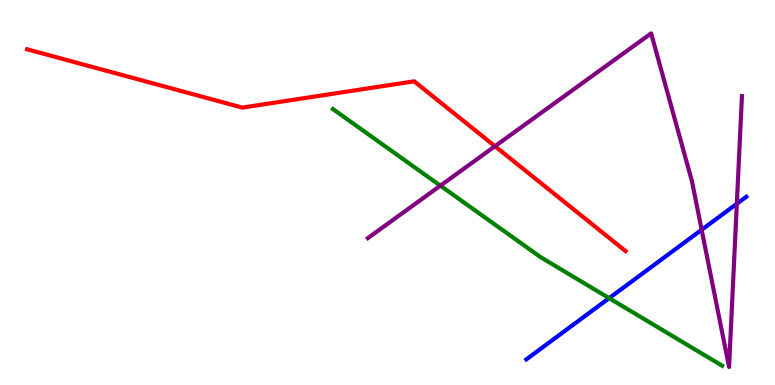[{'lines': ['blue', 'red'], 'intersections': []}, {'lines': ['green', 'red'], 'intersections': []}, {'lines': ['purple', 'red'], 'intersections': [{'x': 6.39, 'y': 6.2}]}, {'lines': ['blue', 'green'], 'intersections': [{'x': 7.86, 'y': 2.26}]}, {'lines': ['blue', 'purple'], 'intersections': [{'x': 9.05, 'y': 4.03}, {'x': 9.51, 'y': 4.71}]}, {'lines': ['green', 'purple'], 'intersections': [{'x': 5.68, 'y': 5.18}]}]